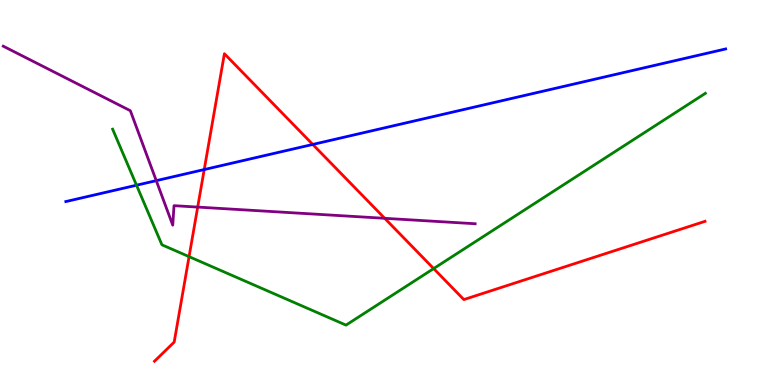[{'lines': ['blue', 'red'], 'intersections': [{'x': 2.64, 'y': 5.6}, {'x': 4.04, 'y': 6.25}]}, {'lines': ['green', 'red'], 'intersections': [{'x': 2.44, 'y': 3.33}, {'x': 5.6, 'y': 3.02}]}, {'lines': ['purple', 'red'], 'intersections': [{'x': 2.55, 'y': 4.62}, {'x': 4.96, 'y': 4.33}]}, {'lines': ['blue', 'green'], 'intersections': [{'x': 1.76, 'y': 5.19}]}, {'lines': ['blue', 'purple'], 'intersections': [{'x': 2.02, 'y': 5.31}]}, {'lines': ['green', 'purple'], 'intersections': []}]